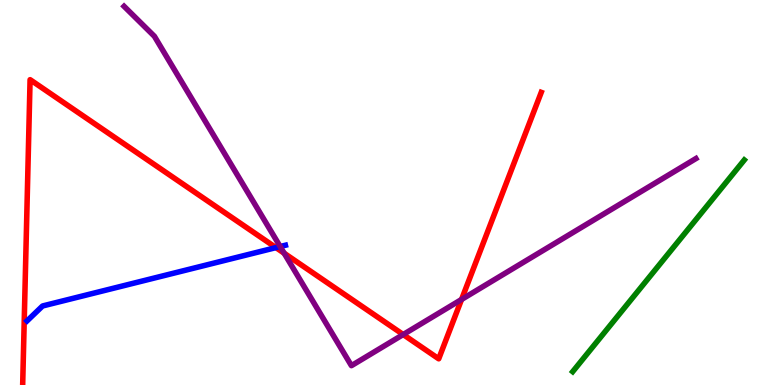[{'lines': ['blue', 'red'], 'intersections': [{'x': 3.56, 'y': 3.57}]}, {'lines': ['green', 'red'], 'intersections': []}, {'lines': ['purple', 'red'], 'intersections': [{'x': 3.67, 'y': 3.42}, {'x': 5.2, 'y': 1.31}, {'x': 5.96, 'y': 2.22}]}, {'lines': ['blue', 'green'], 'intersections': []}, {'lines': ['blue', 'purple'], 'intersections': [{'x': 3.62, 'y': 3.6}]}, {'lines': ['green', 'purple'], 'intersections': []}]